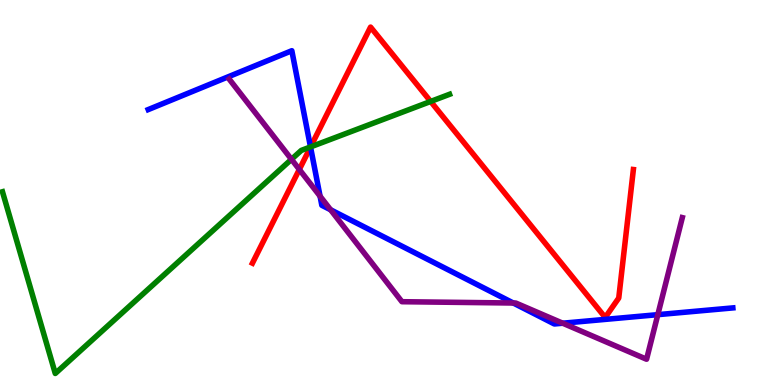[{'lines': ['blue', 'red'], 'intersections': [{'x': 4.01, 'y': 6.18}]}, {'lines': ['green', 'red'], 'intersections': [{'x': 4.01, 'y': 6.18}, {'x': 5.56, 'y': 7.36}]}, {'lines': ['purple', 'red'], 'intersections': [{'x': 3.86, 'y': 5.6}]}, {'lines': ['blue', 'green'], 'intersections': [{'x': 4.01, 'y': 6.18}]}, {'lines': ['blue', 'purple'], 'intersections': [{'x': 4.13, 'y': 4.9}, {'x': 4.27, 'y': 4.55}, {'x': 6.62, 'y': 2.13}, {'x': 7.26, 'y': 1.6}, {'x': 8.49, 'y': 1.83}]}, {'lines': ['green', 'purple'], 'intersections': [{'x': 3.76, 'y': 5.86}]}]